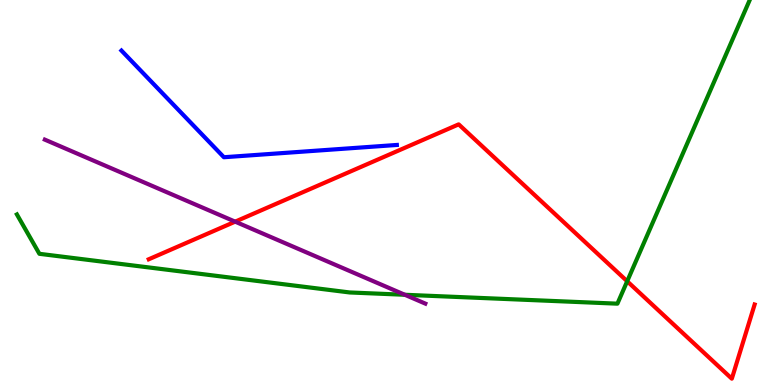[{'lines': ['blue', 'red'], 'intersections': []}, {'lines': ['green', 'red'], 'intersections': [{'x': 8.09, 'y': 2.69}]}, {'lines': ['purple', 'red'], 'intersections': [{'x': 3.03, 'y': 4.24}]}, {'lines': ['blue', 'green'], 'intersections': []}, {'lines': ['blue', 'purple'], 'intersections': []}, {'lines': ['green', 'purple'], 'intersections': [{'x': 5.22, 'y': 2.34}]}]